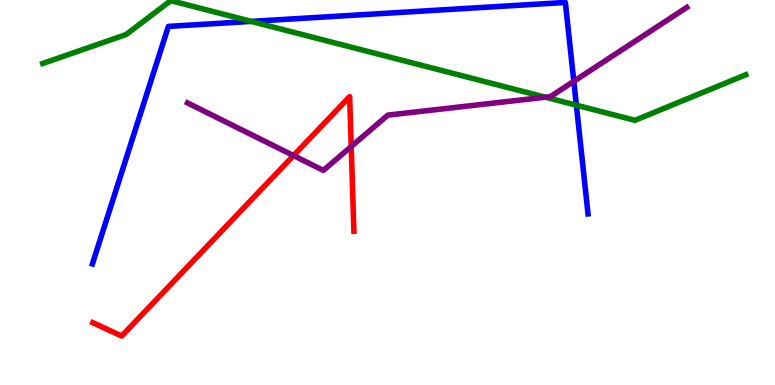[{'lines': ['blue', 'red'], 'intersections': []}, {'lines': ['green', 'red'], 'intersections': []}, {'lines': ['purple', 'red'], 'intersections': [{'x': 3.79, 'y': 5.96}, {'x': 4.53, 'y': 6.19}]}, {'lines': ['blue', 'green'], 'intersections': [{'x': 3.24, 'y': 9.44}, {'x': 7.44, 'y': 7.27}]}, {'lines': ['blue', 'purple'], 'intersections': [{'x': 7.4, 'y': 7.89}]}, {'lines': ['green', 'purple'], 'intersections': [{'x': 7.04, 'y': 7.48}]}]